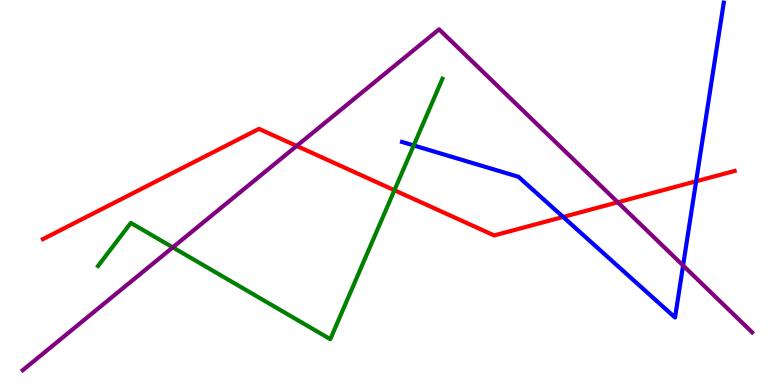[{'lines': ['blue', 'red'], 'intersections': [{'x': 7.27, 'y': 4.37}, {'x': 8.98, 'y': 5.29}]}, {'lines': ['green', 'red'], 'intersections': [{'x': 5.09, 'y': 5.06}]}, {'lines': ['purple', 'red'], 'intersections': [{'x': 3.83, 'y': 6.21}, {'x': 7.97, 'y': 4.75}]}, {'lines': ['blue', 'green'], 'intersections': [{'x': 5.34, 'y': 6.22}]}, {'lines': ['blue', 'purple'], 'intersections': [{'x': 8.81, 'y': 3.1}]}, {'lines': ['green', 'purple'], 'intersections': [{'x': 2.23, 'y': 3.57}]}]